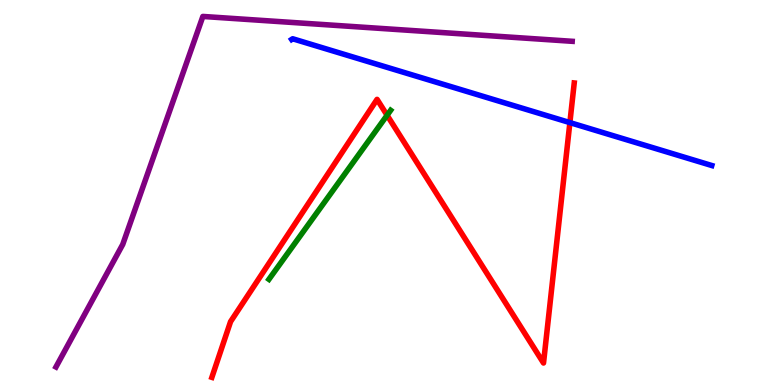[{'lines': ['blue', 'red'], 'intersections': [{'x': 7.35, 'y': 6.82}]}, {'lines': ['green', 'red'], 'intersections': [{'x': 4.99, 'y': 7.01}]}, {'lines': ['purple', 'red'], 'intersections': []}, {'lines': ['blue', 'green'], 'intersections': []}, {'lines': ['blue', 'purple'], 'intersections': []}, {'lines': ['green', 'purple'], 'intersections': []}]